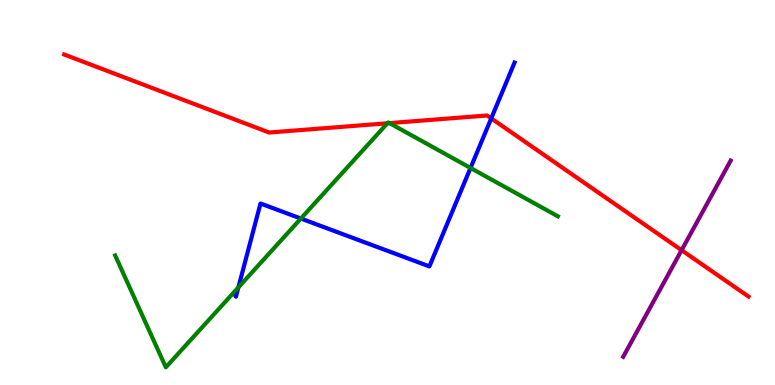[{'lines': ['blue', 'red'], 'intersections': [{'x': 6.34, 'y': 6.93}]}, {'lines': ['green', 'red'], 'intersections': [{'x': 5.0, 'y': 6.8}, {'x': 5.03, 'y': 6.8}]}, {'lines': ['purple', 'red'], 'intersections': [{'x': 8.79, 'y': 3.5}]}, {'lines': ['blue', 'green'], 'intersections': [{'x': 3.08, 'y': 2.53}, {'x': 3.88, 'y': 4.32}, {'x': 6.07, 'y': 5.64}]}, {'lines': ['blue', 'purple'], 'intersections': []}, {'lines': ['green', 'purple'], 'intersections': []}]